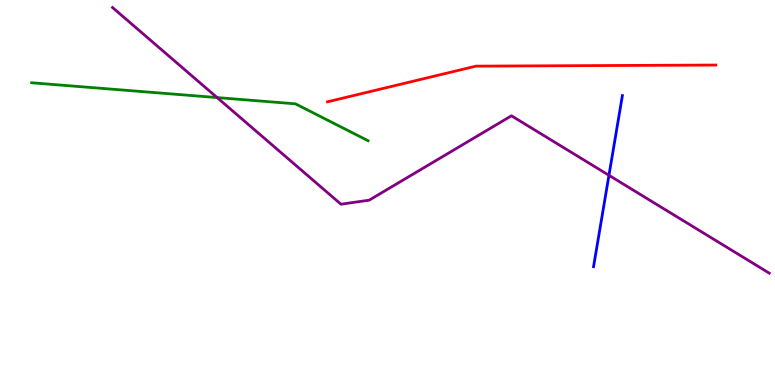[{'lines': ['blue', 'red'], 'intersections': []}, {'lines': ['green', 'red'], 'intersections': []}, {'lines': ['purple', 'red'], 'intersections': []}, {'lines': ['blue', 'green'], 'intersections': []}, {'lines': ['blue', 'purple'], 'intersections': [{'x': 7.86, 'y': 5.45}]}, {'lines': ['green', 'purple'], 'intersections': [{'x': 2.8, 'y': 7.47}]}]